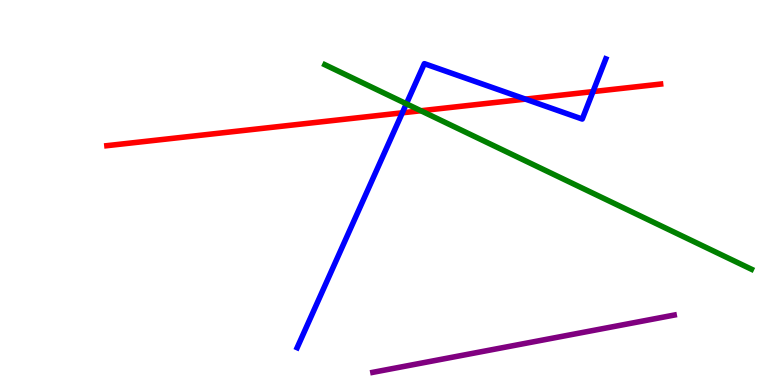[{'lines': ['blue', 'red'], 'intersections': [{'x': 5.19, 'y': 7.07}, {'x': 6.78, 'y': 7.43}, {'x': 7.65, 'y': 7.62}]}, {'lines': ['green', 'red'], 'intersections': [{'x': 5.43, 'y': 7.12}]}, {'lines': ['purple', 'red'], 'intersections': []}, {'lines': ['blue', 'green'], 'intersections': [{'x': 5.24, 'y': 7.3}]}, {'lines': ['blue', 'purple'], 'intersections': []}, {'lines': ['green', 'purple'], 'intersections': []}]